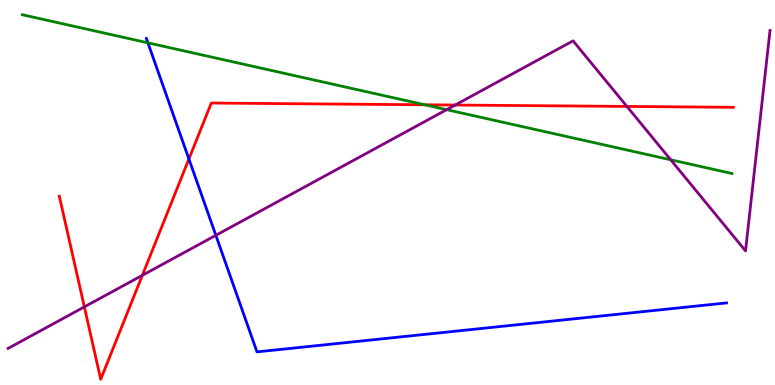[{'lines': ['blue', 'red'], 'intersections': [{'x': 2.44, 'y': 5.87}]}, {'lines': ['green', 'red'], 'intersections': [{'x': 5.48, 'y': 7.28}]}, {'lines': ['purple', 'red'], 'intersections': [{'x': 1.09, 'y': 2.03}, {'x': 1.84, 'y': 2.85}, {'x': 5.87, 'y': 7.27}, {'x': 8.09, 'y': 7.24}]}, {'lines': ['blue', 'green'], 'intersections': [{'x': 1.91, 'y': 8.89}]}, {'lines': ['blue', 'purple'], 'intersections': [{'x': 2.79, 'y': 3.89}]}, {'lines': ['green', 'purple'], 'intersections': [{'x': 5.76, 'y': 7.15}, {'x': 8.65, 'y': 5.85}]}]